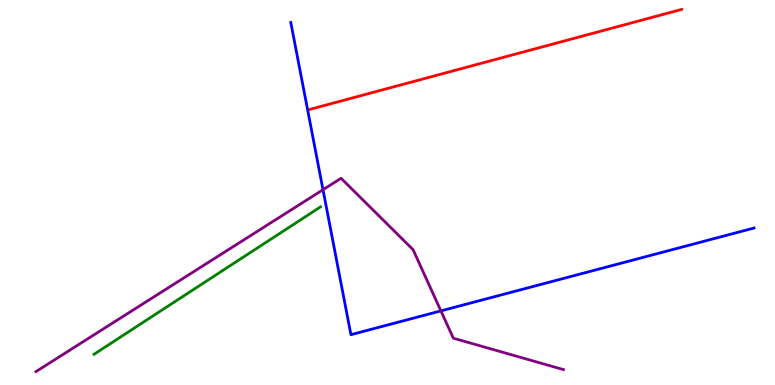[{'lines': ['blue', 'red'], 'intersections': []}, {'lines': ['green', 'red'], 'intersections': []}, {'lines': ['purple', 'red'], 'intersections': []}, {'lines': ['blue', 'green'], 'intersections': []}, {'lines': ['blue', 'purple'], 'intersections': [{'x': 4.17, 'y': 5.07}, {'x': 5.69, 'y': 1.93}]}, {'lines': ['green', 'purple'], 'intersections': []}]